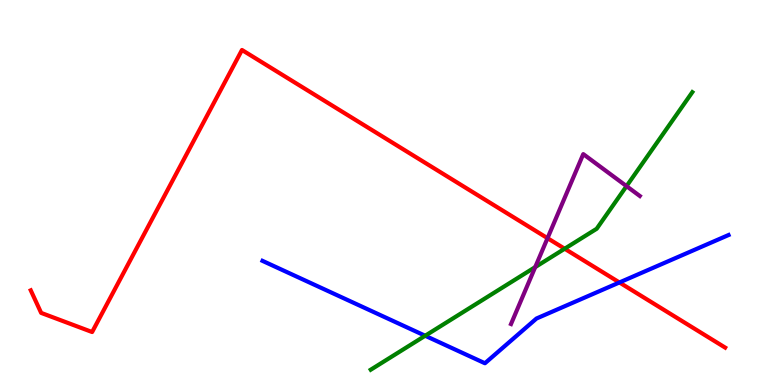[{'lines': ['blue', 'red'], 'intersections': [{'x': 7.99, 'y': 2.66}]}, {'lines': ['green', 'red'], 'intersections': [{'x': 7.29, 'y': 3.54}]}, {'lines': ['purple', 'red'], 'intersections': [{'x': 7.06, 'y': 3.81}]}, {'lines': ['blue', 'green'], 'intersections': [{'x': 5.49, 'y': 1.28}]}, {'lines': ['blue', 'purple'], 'intersections': []}, {'lines': ['green', 'purple'], 'intersections': [{'x': 6.91, 'y': 3.06}, {'x': 8.08, 'y': 5.17}]}]